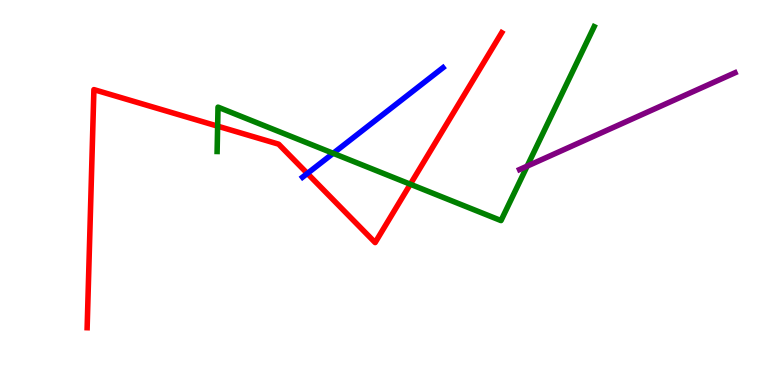[{'lines': ['blue', 'red'], 'intersections': [{'x': 3.97, 'y': 5.49}]}, {'lines': ['green', 'red'], 'intersections': [{'x': 2.81, 'y': 6.72}, {'x': 5.29, 'y': 5.21}]}, {'lines': ['purple', 'red'], 'intersections': []}, {'lines': ['blue', 'green'], 'intersections': [{'x': 4.3, 'y': 6.02}]}, {'lines': ['blue', 'purple'], 'intersections': []}, {'lines': ['green', 'purple'], 'intersections': [{'x': 6.8, 'y': 5.68}]}]